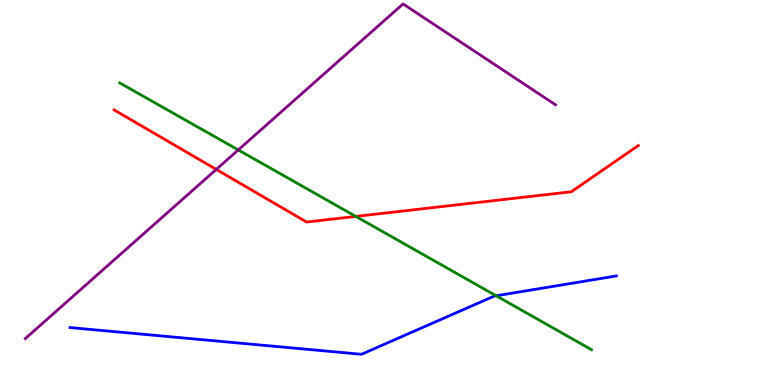[{'lines': ['blue', 'red'], 'intersections': []}, {'lines': ['green', 'red'], 'intersections': [{'x': 4.59, 'y': 4.38}]}, {'lines': ['purple', 'red'], 'intersections': [{'x': 2.79, 'y': 5.6}]}, {'lines': ['blue', 'green'], 'intersections': [{'x': 6.4, 'y': 2.32}]}, {'lines': ['blue', 'purple'], 'intersections': []}, {'lines': ['green', 'purple'], 'intersections': [{'x': 3.07, 'y': 6.11}]}]